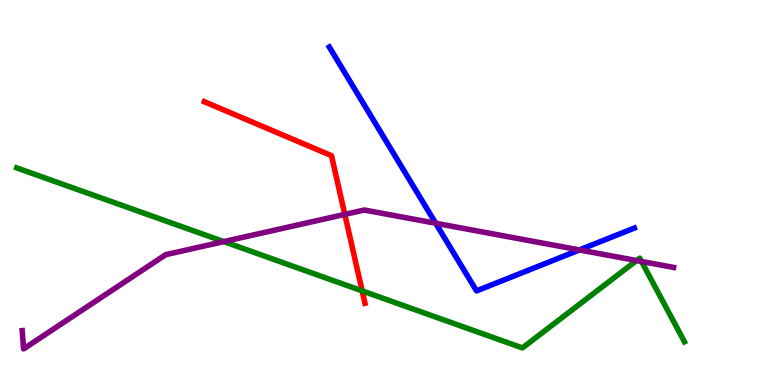[{'lines': ['blue', 'red'], 'intersections': []}, {'lines': ['green', 'red'], 'intersections': [{'x': 4.67, 'y': 2.44}]}, {'lines': ['purple', 'red'], 'intersections': [{'x': 4.45, 'y': 4.43}]}, {'lines': ['blue', 'green'], 'intersections': []}, {'lines': ['blue', 'purple'], 'intersections': [{'x': 5.62, 'y': 4.2}, {'x': 7.48, 'y': 3.51}]}, {'lines': ['green', 'purple'], 'intersections': [{'x': 2.89, 'y': 3.72}, {'x': 8.21, 'y': 3.23}, {'x': 8.28, 'y': 3.21}]}]